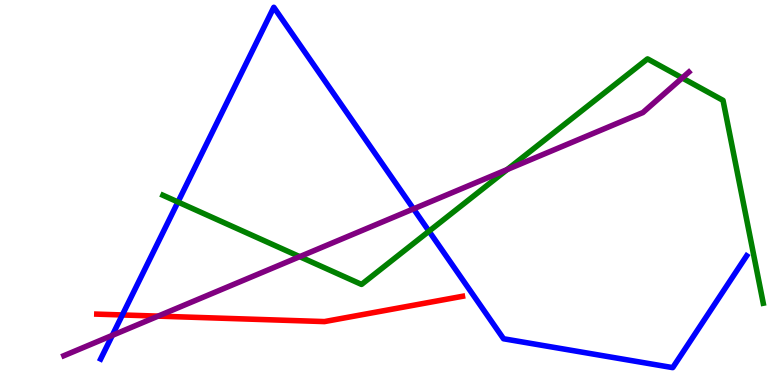[{'lines': ['blue', 'red'], 'intersections': [{'x': 1.58, 'y': 1.82}]}, {'lines': ['green', 'red'], 'intersections': []}, {'lines': ['purple', 'red'], 'intersections': [{'x': 2.04, 'y': 1.79}]}, {'lines': ['blue', 'green'], 'intersections': [{'x': 2.3, 'y': 4.75}, {'x': 5.54, 'y': 3.99}]}, {'lines': ['blue', 'purple'], 'intersections': [{'x': 1.45, 'y': 1.29}, {'x': 5.34, 'y': 4.57}]}, {'lines': ['green', 'purple'], 'intersections': [{'x': 3.87, 'y': 3.33}, {'x': 6.55, 'y': 5.6}, {'x': 8.8, 'y': 7.98}]}]